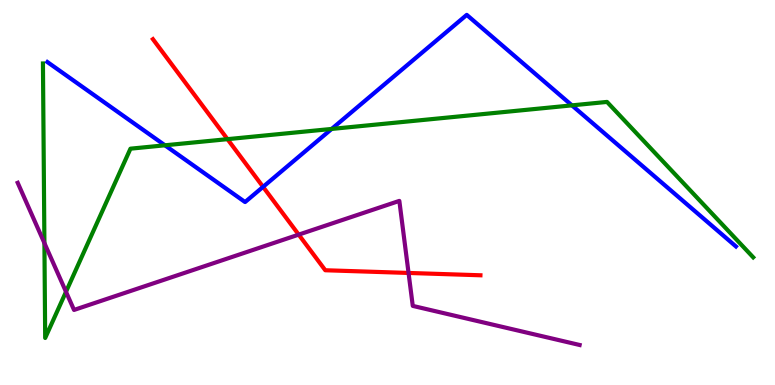[{'lines': ['blue', 'red'], 'intersections': [{'x': 3.39, 'y': 5.15}]}, {'lines': ['green', 'red'], 'intersections': [{'x': 2.94, 'y': 6.39}]}, {'lines': ['purple', 'red'], 'intersections': [{'x': 3.85, 'y': 3.91}, {'x': 5.27, 'y': 2.91}]}, {'lines': ['blue', 'green'], 'intersections': [{'x': 2.13, 'y': 6.23}, {'x': 4.28, 'y': 6.65}, {'x': 7.38, 'y': 7.26}]}, {'lines': ['blue', 'purple'], 'intersections': []}, {'lines': ['green', 'purple'], 'intersections': [{'x': 0.573, 'y': 3.69}, {'x': 0.852, 'y': 2.42}]}]